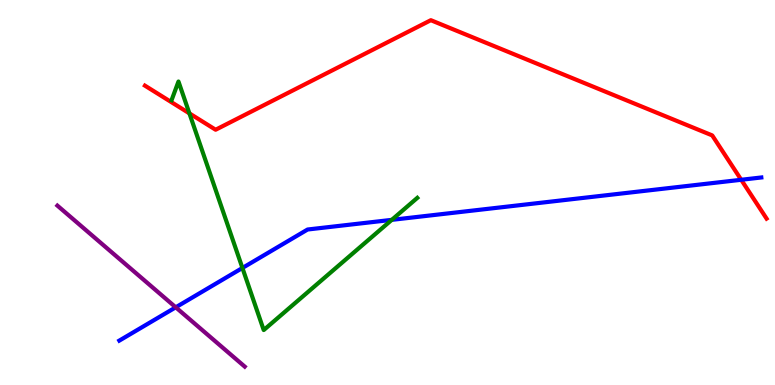[{'lines': ['blue', 'red'], 'intersections': [{'x': 9.56, 'y': 5.33}]}, {'lines': ['green', 'red'], 'intersections': [{'x': 2.44, 'y': 7.05}]}, {'lines': ['purple', 'red'], 'intersections': []}, {'lines': ['blue', 'green'], 'intersections': [{'x': 3.13, 'y': 3.04}, {'x': 5.06, 'y': 4.29}]}, {'lines': ['blue', 'purple'], 'intersections': [{'x': 2.27, 'y': 2.02}]}, {'lines': ['green', 'purple'], 'intersections': []}]